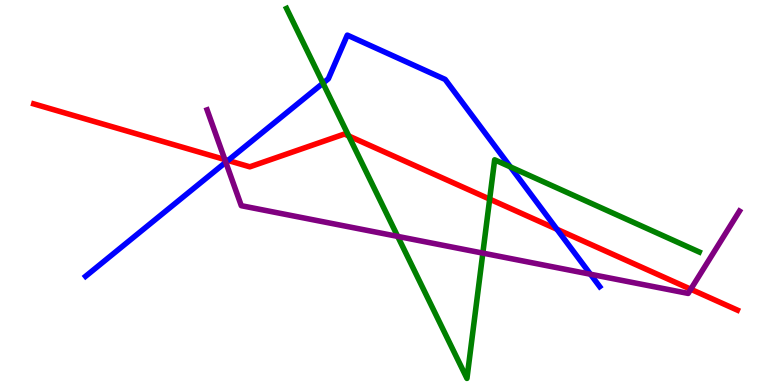[{'lines': ['blue', 'red'], 'intersections': [{'x': 2.94, 'y': 5.83}, {'x': 7.19, 'y': 4.05}]}, {'lines': ['green', 'red'], 'intersections': [{'x': 4.5, 'y': 6.47}, {'x': 6.32, 'y': 4.83}]}, {'lines': ['purple', 'red'], 'intersections': [{'x': 2.9, 'y': 5.86}, {'x': 8.91, 'y': 2.49}]}, {'lines': ['blue', 'green'], 'intersections': [{'x': 4.17, 'y': 7.84}, {'x': 6.59, 'y': 5.66}]}, {'lines': ['blue', 'purple'], 'intersections': [{'x': 2.91, 'y': 5.79}, {'x': 7.62, 'y': 2.88}]}, {'lines': ['green', 'purple'], 'intersections': [{'x': 5.13, 'y': 3.86}, {'x': 6.23, 'y': 3.43}]}]